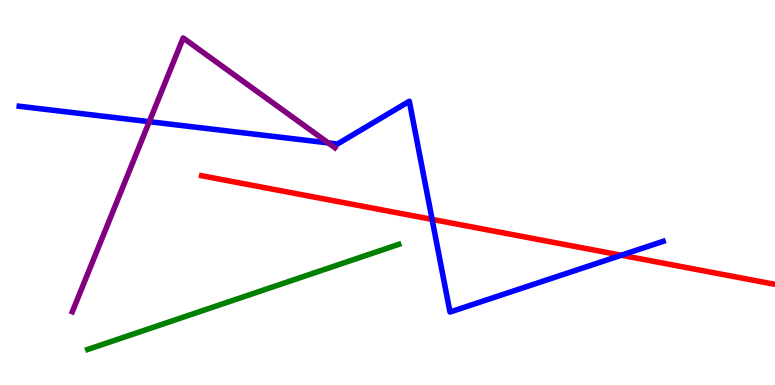[{'lines': ['blue', 'red'], 'intersections': [{'x': 5.58, 'y': 4.3}, {'x': 8.02, 'y': 3.37}]}, {'lines': ['green', 'red'], 'intersections': []}, {'lines': ['purple', 'red'], 'intersections': []}, {'lines': ['blue', 'green'], 'intersections': []}, {'lines': ['blue', 'purple'], 'intersections': [{'x': 1.93, 'y': 6.84}, {'x': 4.24, 'y': 6.29}]}, {'lines': ['green', 'purple'], 'intersections': []}]